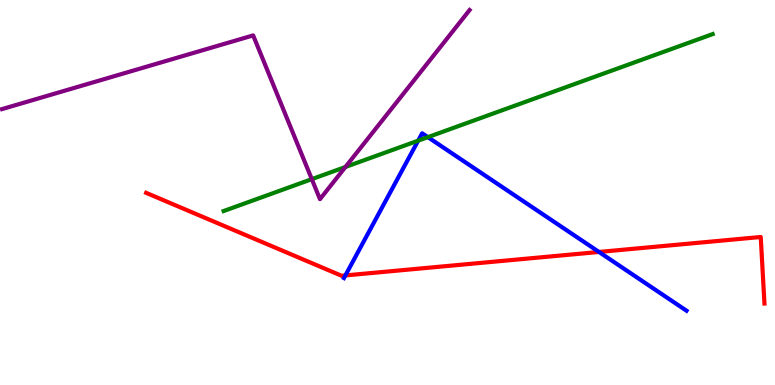[{'lines': ['blue', 'red'], 'intersections': [{'x': 4.46, 'y': 2.85}, {'x': 7.73, 'y': 3.46}]}, {'lines': ['green', 'red'], 'intersections': []}, {'lines': ['purple', 'red'], 'intersections': []}, {'lines': ['blue', 'green'], 'intersections': [{'x': 5.4, 'y': 6.35}, {'x': 5.52, 'y': 6.44}]}, {'lines': ['blue', 'purple'], 'intersections': []}, {'lines': ['green', 'purple'], 'intersections': [{'x': 4.02, 'y': 5.35}, {'x': 4.46, 'y': 5.66}]}]